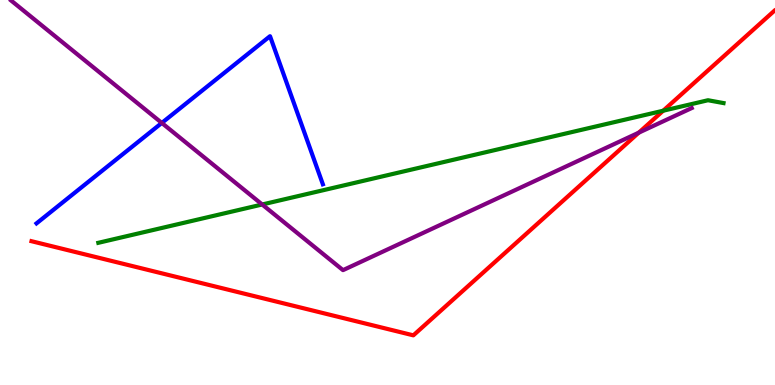[{'lines': ['blue', 'red'], 'intersections': []}, {'lines': ['green', 'red'], 'intersections': [{'x': 8.56, 'y': 7.12}]}, {'lines': ['purple', 'red'], 'intersections': [{'x': 8.24, 'y': 6.55}]}, {'lines': ['blue', 'green'], 'intersections': []}, {'lines': ['blue', 'purple'], 'intersections': [{'x': 2.09, 'y': 6.81}]}, {'lines': ['green', 'purple'], 'intersections': [{'x': 3.38, 'y': 4.69}]}]